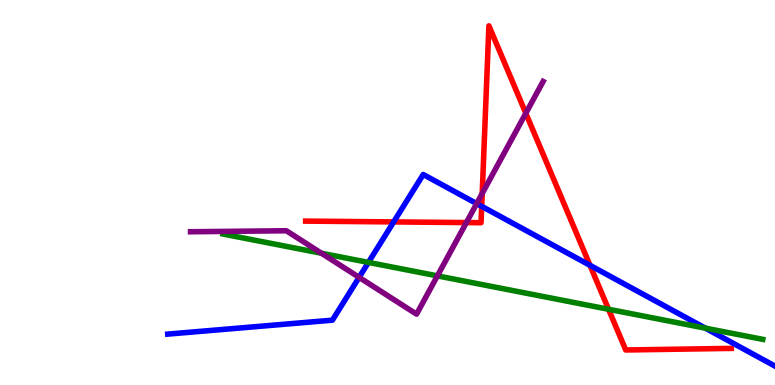[{'lines': ['blue', 'red'], 'intersections': [{'x': 5.08, 'y': 4.24}, {'x': 6.22, 'y': 4.64}, {'x': 7.61, 'y': 3.11}]}, {'lines': ['green', 'red'], 'intersections': [{'x': 7.85, 'y': 1.97}]}, {'lines': ['purple', 'red'], 'intersections': [{'x': 6.02, 'y': 4.22}, {'x': 6.22, 'y': 4.97}, {'x': 6.78, 'y': 7.06}]}, {'lines': ['blue', 'green'], 'intersections': [{'x': 4.75, 'y': 3.18}, {'x': 9.1, 'y': 1.48}]}, {'lines': ['blue', 'purple'], 'intersections': [{'x': 4.63, 'y': 2.8}, {'x': 6.15, 'y': 4.71}]}, {'lines': ['green', 'purple'], 'intersections': [{'x': 4.15, 'y': 3.42}, {'x': 5.64, 'y': 2.83}]}]